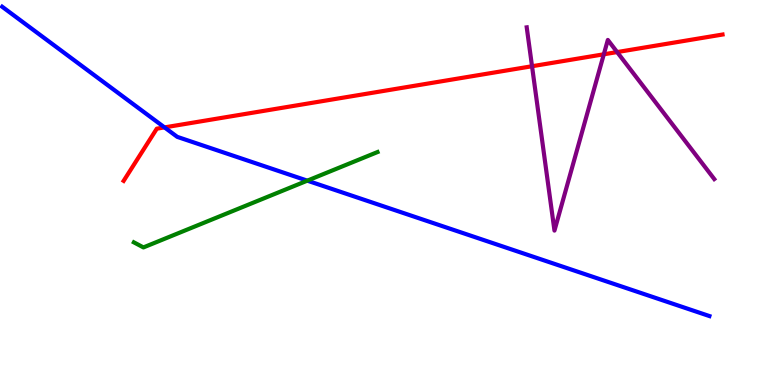[{'lines': ['blue', 'red'], 'intersections': [{'x': 2.12, 'y': 6.69}]}, {'lines': ['green', 'red'], 'intersections': []}, {'lines': ['purple', 'red'], 'intersections': [{'x': 6.86, 'y': 8.28}, {'x': 7.79, 'y': 8.59}, {'x': 7.96, 'y': 8.65}]}, {'lines': ['blue', 'green'], 'intersections': [{'x': 3.97, 'y': 5.31}]}, {'lines': ['blue', 'purple'], 'intersections': []}, {'lines': ['green', 'purple'], 'intersections': []}]